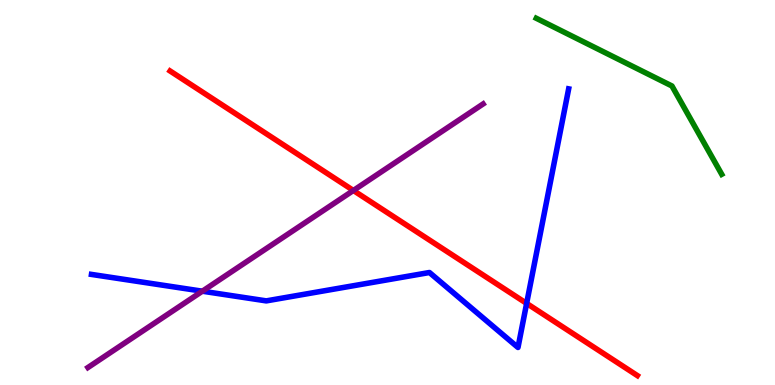[{'lines': ['blue', 'red'], 'intersections': [{'x': 6.8, 'y': 2.12}]}, {'lines': ['green', 'red'], 'intersections': []}, {'lines': ['purple', 'red'], 'intersections': [{'x': 4.56, 'y': 5.05}]}, {'lines': ['blue', 'green'], 'intersections': []}, {'lines': ['blue', 'purple'], 'intersections': [{'x': 2.61, 'y': 2.44}]}, {'lines': ['green', 'purple'], 'intersections': []}]